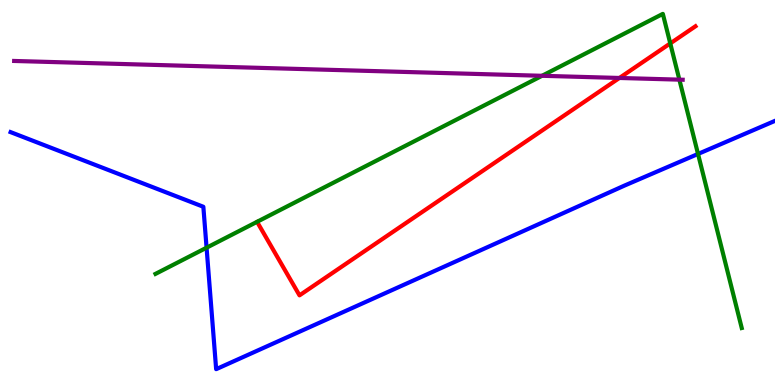[{'lines': ['blue', 'red'], 'intersections': []}, {'lines': ['green', 'red'], 'intersections': [{'x': 8.65, 'y': 8.87}]}, {'lines': ['purple', 'red'], 'intersections': [{'x': 7.99, 'y': 7.97}]}, {'lines': ['blue', 'green'], 'intersections': [{'x': 2.67, 'y': 3.57}, {'x': 9.01, 'y': 6.0}]}, {'lines': ['blue', 'purple'], 'intersections': []}, {'lines': ['green', 'purple'], 'intersections': [{'x': 6.99, 'y': 8.03}, {'x': 8.77, 'y': 7.93}]}]